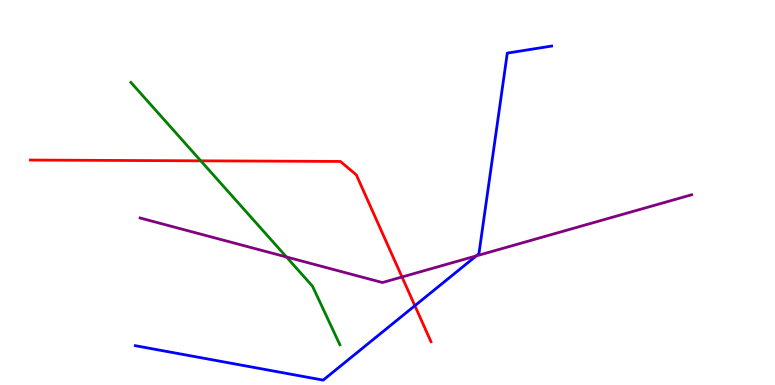[{'lines': ['blue', 'red'], 'intersections': [{'x': 5.35, 'y': 2.06}]}, {'lines': ['green', 'red'], 'intersections': [{'x': 2.59, 'y': 5.82}]}, {'lines': ['purple', 'red'], 'intersections': [{'x': 5.19, 'y': 2.81}]}, {'lines': ['blue', 'green'], 'intersections': []}, {'lines': ['blue', 'purple'], 'intersections': [{'x': 6.15, 'y': 3.35}]}, {'lines': ['green', 'purple'], 'intersections': [{'x': 3.7, 'y': 3.33}]}]